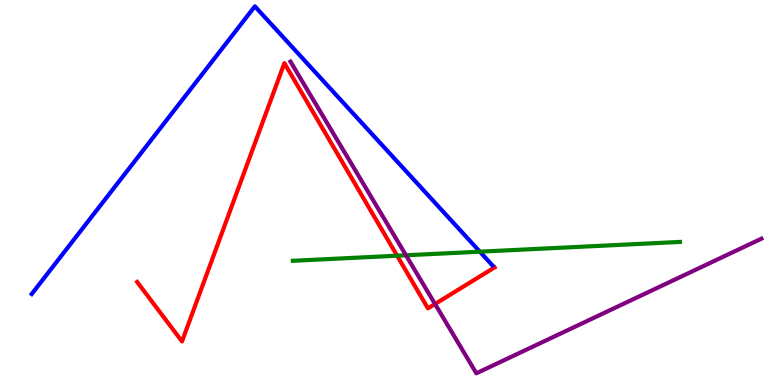[{'lines': ['blue', 'red'], 'intersections': []}, {'lines': ['green', 'red'], 'intersections': [{'x': 5.12, 'y': 3.36}]}, {'lines': ['purple', 'red'], 'intersections': [{'x': 5.61, 'y': 2.1}]}, {'lines': ['blue', 'green'], 'intersections': [{'x': 6.19, 'y': 3.46}]}, {'lines': ['blue', 'purple'], 'intersections': []}, {'lines': ['green', 'purple'], 'intersections': [{'x': 5.24, 'y': 3.37}]}]